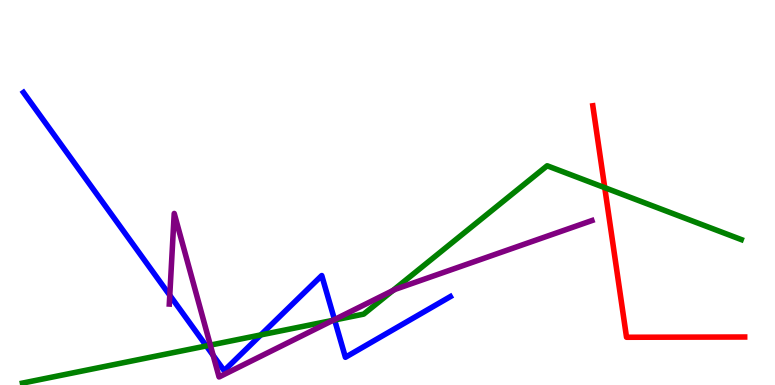[{'lines': ['blue', 'red'], 'intersections': []}, {'lines': ['green', 'red'], 'intersections': [{'x': 7.8, 'y': 5.13}]}, {'lines': ['purple', 'red'], 'intersections': []}, {'lines': ['blue', 'green'], 'intersections': [{'x': 2.66, 'y': 1.01}, {'x': 3.37, 'y': 1.3}, {'x': 4.32, 'y': 1.69}]}, {'lines': ['blue', 'purple'], 'intersections': [{'x': 2.19, 'y': 2.33}, {'x': 2.75, 'y': 0.769}, {'x': 4.32, 'y': 1.7}]}, {'lines': ['green', 'purple'], 'intersections': [{'x': 2.71, 'y': 1.04}, {'x': 4.3, 'y': 1.68}, {'x': 5.07, 'y': 2.45}]}]